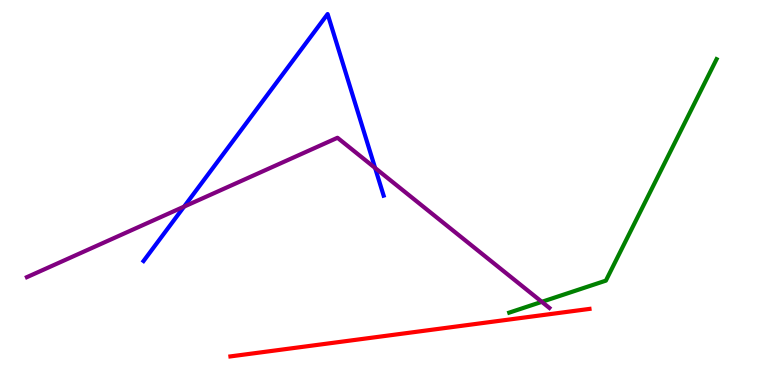[{'lines': ['blue', 'red'], 'intersections': []}, {'lines': ['green', 'red'], 'intersections': []}, {'lines': ['purple', 'red'], 'intersections': []}, {'lines': ['blue', 'green'], 'intersections': []}, {'lines': ['blue', 'purple'], 'intersections': [{'x': 2.38, 'y': 4.63}, {'x': 4.84, 'y': 5.64}]}, {'lines': ['green', 'purple'], 'intersections': [{'x': 6.99, 'y': 2.16}]}]